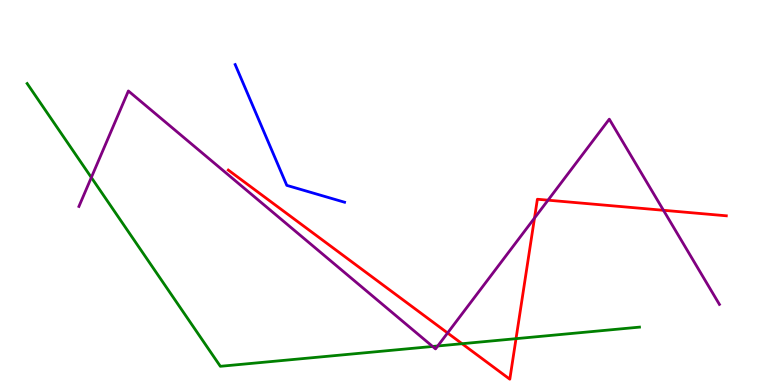[{'lines': ['blue', 'red'], 'intersections': []}, {'lines': ['green', 'red'], 'intersections': [{'x': 5.96, 'y': 1.07}, {'x': 6.66, 'y': 1.2}]}, {'lines': ['purple', 'red'], 'intersections': [{'x': 5.78, 'y': 1.35}, {'x': 6.9, 'y': 4.34}, {'x': 7.07, 'y': 4.8}, {'x': 8.56, 'y': 4.54}]}, {'lines': ['blue', 'green'], 'intersections': []}, {'lines': ['blue', 'purple'], 'intersections': []}, {'lines': ['green', 'purple'], 'intersections': [{'x': 1.18, 'y': 5.39}, {'x': 5.58, 'y': 1.0}, {'x': 5.65, 'y': 1.01}]}]